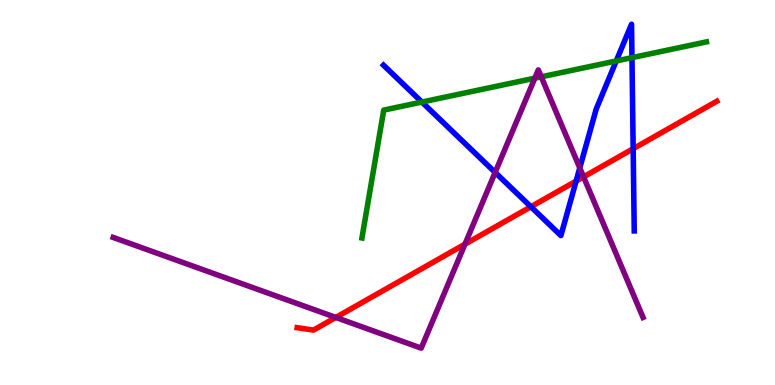[{'lines': ['blue', 'red'], 'intersections': [{'x': 6.85, 'y': 4.63}, {'x': 7.43, 'y': 5.3}, {'x': 8.17, 'y': 6.14}]}, {'lines': ['green', 'red'], 'intersections': []}, {'lines': ['purple', 'red'], 'intersections': [{'x': 4.33, 'y': 1.75}, {'x': 6.0, 'y': 3.66}, {'x': 7.53, 'y': 5.41}]}, {'lines': ['blue', 'green'], 'intersections': [{'x': 5.44, 'y': 7.35}, {'x': 7.95, 'y': 8.42}, {'x': 8.15, 'y': 8.5}]}, {'lines': ['blue', 'purple'], 'intersections': [{'x': 6.39, 'y': 5.52}, {'x': 7.48, 'y': 5.64}]}, {'lines': ['green', 'purple'], 'intersections': [{'x': 6.9, 'y': 7.97}, {'x': 6.98, 'y': 8.0}]}]